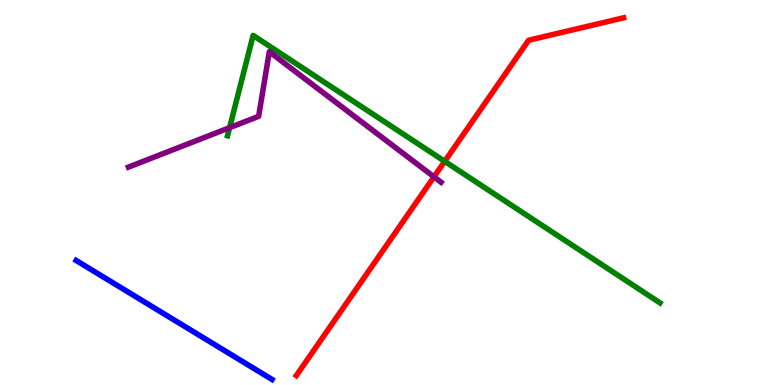[{'lines': ['blue', 'red'], 'intersections': []}, {'lines': ['green', 'red'], 'intersections': [{'x': 5.74, 'y': 5.81}]}, {'lines': ['purple', 'red'], 'intersections': [{'x': 5.6, 'y': 5.41}]}, {'lines': ['blue', 'green'], 'intersections': []}, {'lines': ['blue', 'purple'], 'intersections': []}, {'lines': ['green', 'purple'], 'intersections': [{'x': 2.96, 'y': 6.68}]}]